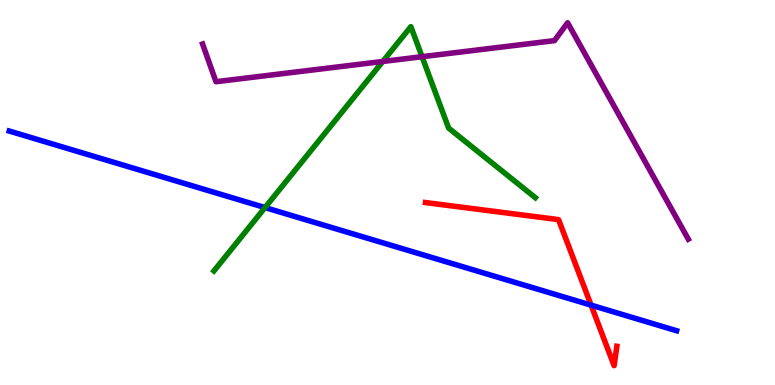[{'lines': ['blue', 'red'], 'intersections': [{'x': 7.63, 'y': 2.07}]}, {'lines': ['green', 'red'], 'intersections': []}, {'lines': ['purple', 'red'], 'intersections': []}, {'lines': ['blue', 'green'], 'intersections': [{'x': 3.42, 'y': 4.61}]}, {'lines': ['blue', 'purple'], 'intersections': []}, {'lines': ['green', 'purple'], 'intersections': [{'x': 4.94, 'y': 8.4}, {'x': 5.45, 'y': 8.53}]}]